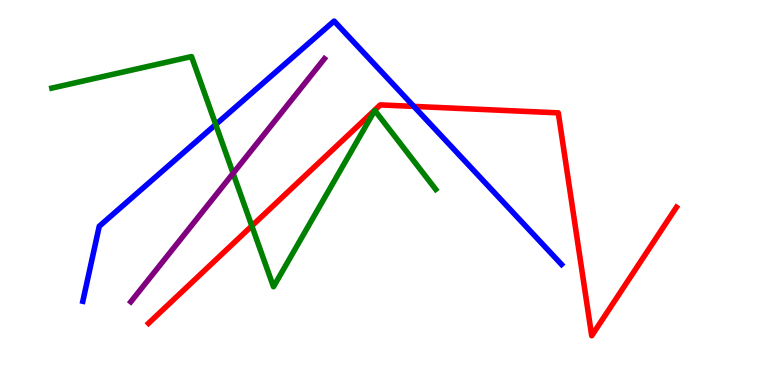[{'lines': ['blue', 'red'], 'intersections': [{'x': 5.34, 'y': 7.24}]}, {'lines': ['green', 'red'], 'intersections': [{'x': 3.25, 'y': 4.13}]}, {'lines': ['purple', 'red'], 'intersections': []}, {'lines': ['blue', 'green'], 'intersections': [{'x': 2.78, 'y': 6.77}]}, {'lines': ['blue', 'purple'], 'intersections': []}, {'lines': ['green', 'purple'], 'intersections': [{'x': 3.01, 'y': 5.5}]}]